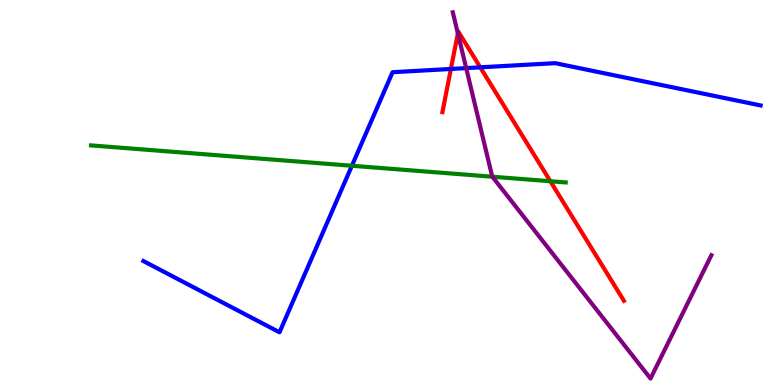[{'lines': ['blue', 'red'], 'intersections': [{'x': 5.82, 'y': 8.21}, {'x': 6.2, 'y': 8.25}]}, {'lines': ['green', 'red'], 'intersections': [{'x': 7.1, 'y': 5.29}]}, {'lines': ['purple', 'red'], 'intersections': [{'x': 5.91, 'y': 9.13}]}, {'lines': ['blue', 'green'], 'intersections': [{'x': 4.54, 'y': 5.69}]}, {'lines': ['blue', 'purple'], 'intersections': [{'x': 6.02, 'y': 8.23}]}, {'lines': ['green', 'purple'], 'intersections': [{'x': 6.35, 'y': 5.41}]}]